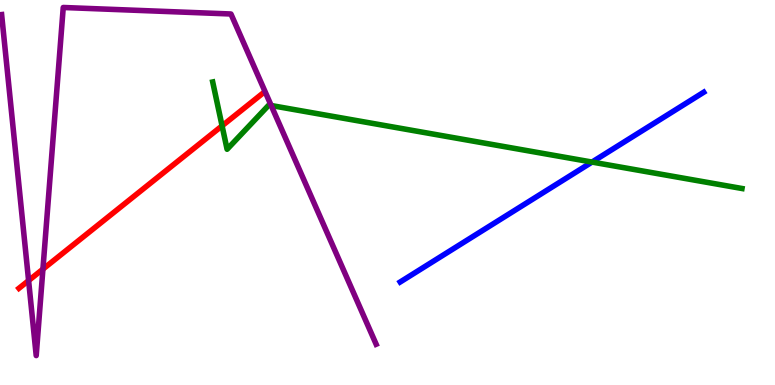[{'lines': ['blue', 'red'], 'intersections': []}, {'lines': ['green', 'red'], 'intersections': [{'x': 2.87, 'y': 6.73}]}, {'lines': ['purple', 'red'], 'intersections': [{'x': 0.369, 'y': 2.71}, {'x': 0.554, 'y': 3.01}]}, {'lines': ['blue', 'green'], 'intersections': [{'x': 7.64, 'y': 5.79}]}, {'lines': ['blue', 'purple'], 'intersections': []}, {'lines': ['green', 'purple'], 'intersections': [{'x': 3.5, 'y': 7.26}]}]